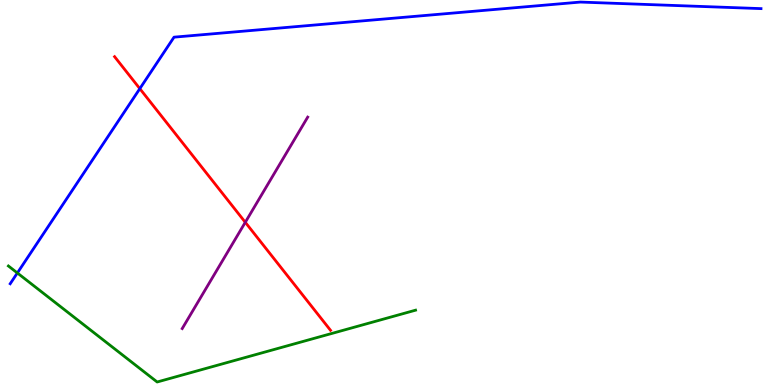[{'lines': ['blue', 'red'], 'intersections': [{'x': 1.8, 'y': 7.7}]}, {'lines': ['green', 'red'], 'intersections': []}, {'lines': ['purple', 'red'], 'intersections': [{'x': 3.17, 'y': 4.23}]}, {'lines': ['blue', 'green'], 'intersections': [{'x': 0.224, 'y': 2.91}]}, {'lines': ['blue', 'purple'], 'intersections': []}, {'lines': ['green', 'purple'], 'intersections': []}]